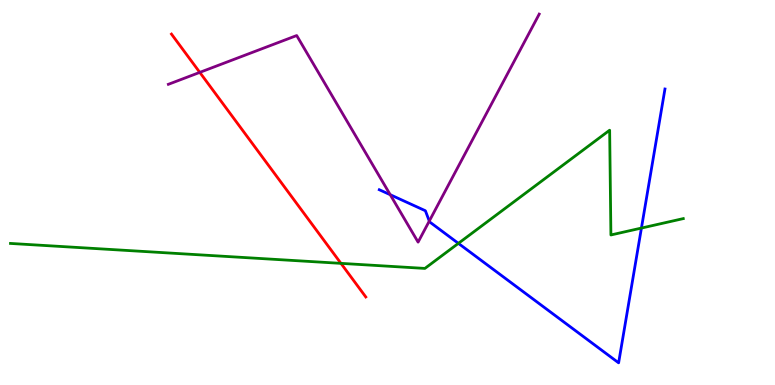[{'lines': ['blue', 'red'], 'intersections': []}, {'lines': ['green', 'red'], 'intersections': [{'x': 4.4, 'y': 3.16}]}, {'lines': ['purple', 'red'], 'intersections': [{'x': 2.58, 'y': 8.12}]}, {'lines': ['blue', 'green'], 'intersections': [{'x': 5.91, 'y': 3.68}, {'x': 8.28, 'y': 4.08}]}, {'lines': ['blue', 'purple'], 'intersections': [{'x': 5.04, 'y': 4.94}, {'x': 5.54, 'y': 4.26}]}, {'lines': ['green', 'purple'], 'intersections': []}]